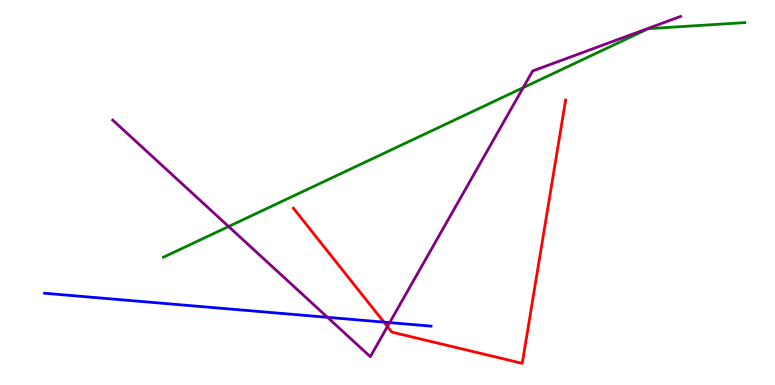[{'lines': ['blue', 'red'], 'intersections': [{'x': 4.95, 'y': 1.63}]}, {'lines': ['green', 'red'], 'intersections': []}, {'lines': ['purple', 'red'], 'intersections': [{'x': 5.0, 'y': 1.52}]}, {'lines': ['blue', 'green'], 'intersections': []}, {'lines': ['blue', 'purple'], 'intersections': [{'x': 4.23, 'y': 1.76}, {'x': 5.03, 'y': 1.62}]}, {'lines': ['green', 'purple'], 'intersections': [{'x': 2.95, 'y': 4.12}, {'x': 6.75, 'y': 7.72}]}]